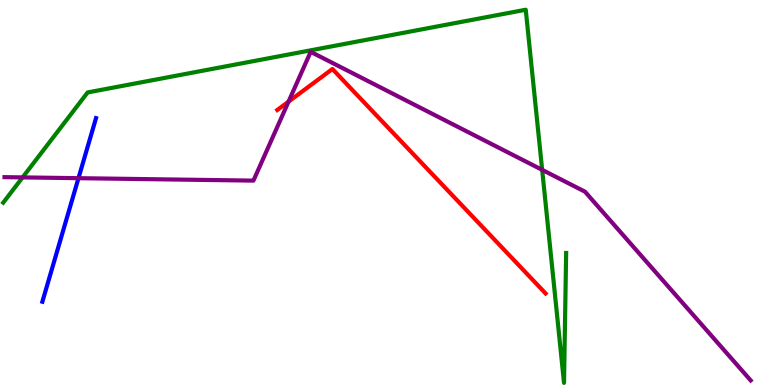[{'lines': ['blue', 'red'], 'intersections': []}, {'lines': ['green', 'red'], 'intersections': []}, {'lines': ['purple', 'red'], 'intersections': [{'x': 3.72, 'y': 7.36}]}, {'lines': ['blue', 'green'], 'intersections': []}, {'lines': ['blue', 'purple'], 'intersections': [{'x': 1.01, 'y': 5.37}]}, {'lines': ['green', 'purple'], 'intersections': [{'x': 0.291, 'y': 5.39}, {'x': 7.0, 'y': 5.59}]}]